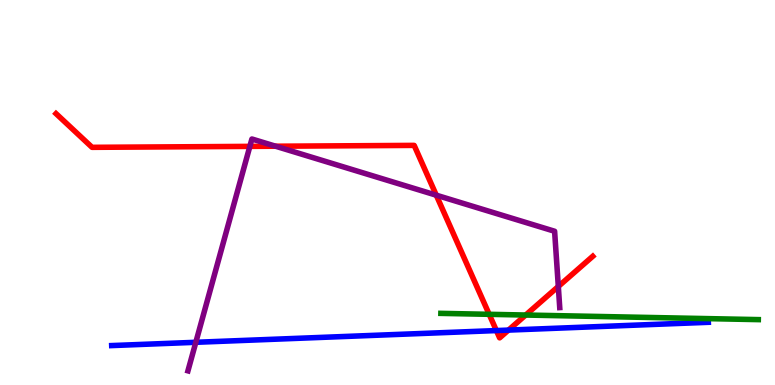[{'lines': ['blue', 'red'], 'intersections': [{'x': 6.41, 'y': 1.41}, {'x': 6.56, 'y': 1.43}]}, {'lines': ['green', 'red'], 'intersections': [{'x': 6.31, 'y': 1.84}, {'x': 6.78, 'y': 1.82}]}, {'lines': ['purple', 'red'], 'intersections': [{'x': 3.22, 'y': 6.2}, {'x': 3.56, 'y': 6.2}, {'x': 5.63, 'y': 4.93}, {'x': 7.2, 'y': 2.56}]}, {'lines': ['blue', 'green'], 'intersections': []}, {'lines': ['blue', 'purple'], 'intersections': [{'x': 2.53, 'y': 1.11}]}, {'lines': ['green', 'purple'], 'intersections': []}]